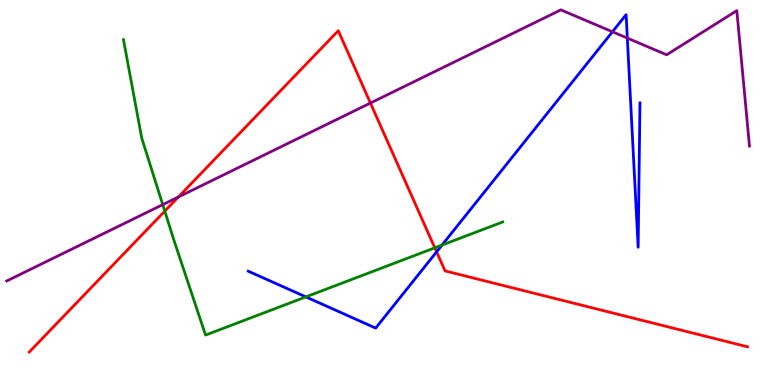[{'lines': ['blue', 'red'], 'intersections': [{'x': 5.63, 'y': 3.46}]}, {'lines': ['green', 'red'], 'intersections': [{'x': 2.13, 'y': 4.52}, {'x': 5.61, 'y': 3.56}]}, {'lines': ['purple', 'red'], 'intersections': [{'x': 2.3, 'y': 4.88}, {'x': 4.78, 'y': 7.32}]}, {'lines': ['blue', 'green'], 'intersections': [{'x': 3.95, 'y': 2.29}, {'x': 5.7, 'y': 3.63}]}, {'lines': ['blue', 'purple'], 'intersections': [{'x': 7.9, 'y': 9.17}, {'x': 8.09, 'y': 9.01}]}, {'lines': ['green', 'purple'], 'intersections': [{'x': 2.1, 'y': 4.68}]}]